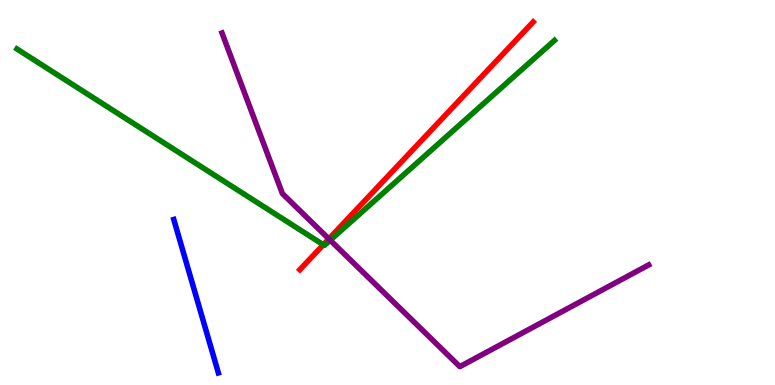[{'lines': ['blue', 'red'], 'intersections': []}, {'lines': ['green', 'red'], 'intersections': [{'x': 4.17, 'y': 3.64}]}, {'lines': ['purple', 'red'], 'intersections': [{'x': 4.24, 'y': 3.79}]}, {'lines': ['blue', 'green'], 'intersections': []}, {'lines': ['blue', 'purple'], 'intersections': []}, {'lines': ['green', 'purple'], 'intersections': [{'x': 4.26, 'y': 3.76}]}]